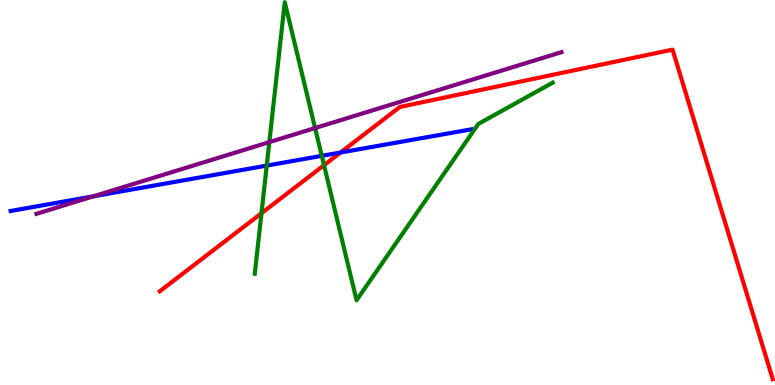[{'lines': ['blue', 'red'], 'intersections': [{'x': 4.39, 'y': 6.04}]}, {'lines': ['green', 'red'], 'intersections': [{'x': 3.37, 'y': 4.46}, {'x': 4.18, 'y': 5.71}]}, {'lines': ['purple', 'red'], 'intersections': []}, {'lines': ['blue', 'green'], 'intersections': [{'x': 3.44, 'y': 5.7}, {'x': 4.15, 'y': 5.95}]}, {'lines': ['blue', 'purple'], 'intersections': [{'x': 1.2, 'y': 4.9}]}, {'lines': ['green', 'purple'], 'intersections': [{'x': 3.48, 'y': 6.31}, {'x': 4.07, 'y': 6.67}]}]